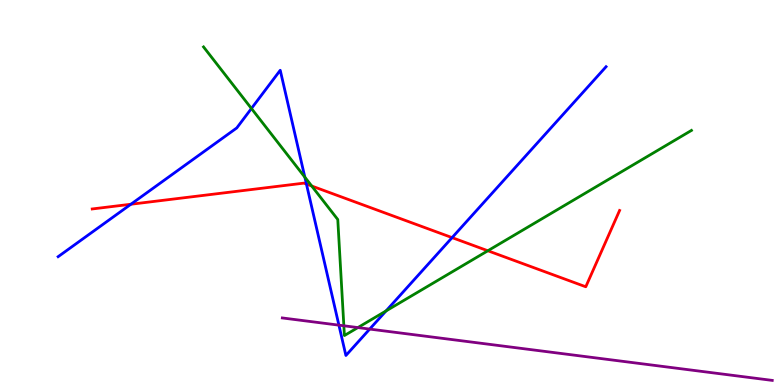[{'lines': ['blue', 'red'], 'intersections': [{'x': 1.69, 'y': 4.69}, {'x': 3.95, 'y': 5.22}, {'x': 5.83, 'y': 3.83}]}, {'lines': ['green', 'red'], 'intersections': [{'x': 4.02, 'y': 5.17}, {'x': 6.29, 'y': 3.49}]}, {'lines': ['purple', 'red'], 'intersections': []}, {'lines': ['blue', 'green'], 'intersections': [{'x': 3.24, 'y': 7.18}, {'x': 3.93, 'y': 5.4}, {'x': 4.98, 'y': 1.92}]}, {'lines': ['blue', 'purple'], 'intersections': [{'x': 4.37, 'y': 1.55}, {'x': 4.77, 'y': 1.45}]}, {'lines': ['green', 'purple'], 'intersections': [{'x': 4.44, 'y': 1.54}, {'x': 4.62, 'y': 1.49}]}]